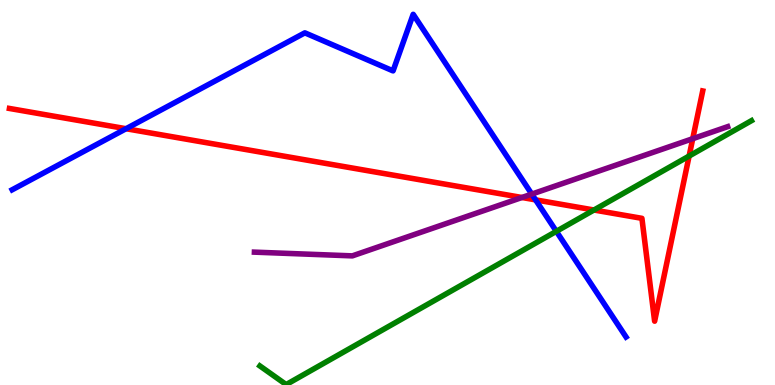[{'lines': ['blue', 'red'], 'intersections': [{'x': 1.63, 'y': 6.66}, {'x': 6.91, 'y': 4.81}]}, {'lines': ['green', 'red'], 'intersections': [{'x': 7.66, 'y': 4.55}, {'x': 8.89, 'y': 5.95}]}, {'lines': ['purple', 'red'], 'intersections': [{'x': 6.73, 'y': 4.87}, {'x': 8.94, 'y': 6.4}]}, {'lines': ['blue', 'green'], 'intersections': [{'x': 7.18, 'y': 3.99}]}, {'lines': ['blue', 'purple'], 'intersections': [{'x': 6.86, 'y': 4.96}]}, {'lines': ['green', 'purple'], 'intersections': []}]